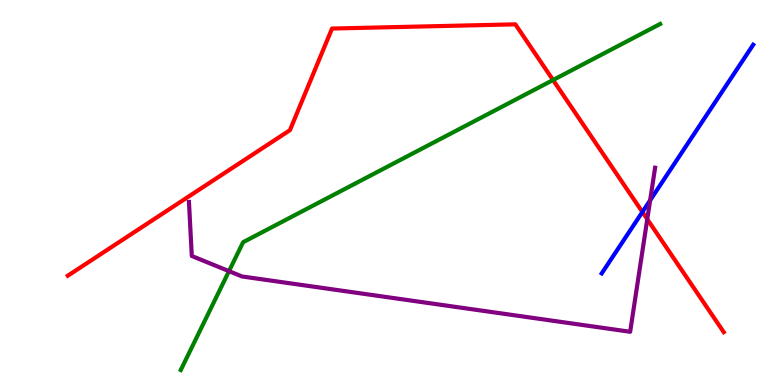[{'lines': ['blue', 'red'], 'intersections': [{'x': 8.29, 'y': 4.49}]}, {'lines': ['green', 'red'], 'intersections': [{'x': 7.14, 'y': 7.92}]}, {'lines': ['purple', 'red'], 'intersections': [{'x': 8.35, 'y': 4.31}]}, {'lines': ['blue', 'green'], 'intersections': []}, {'lines': ['blue', 'purple'], 'intersections': [{'x': 8.39, 'y': 4.8}]}, {'lines': ['green', 'purple'], 'intersections': [{'x': 2.95, 'y': 2.96}]}]